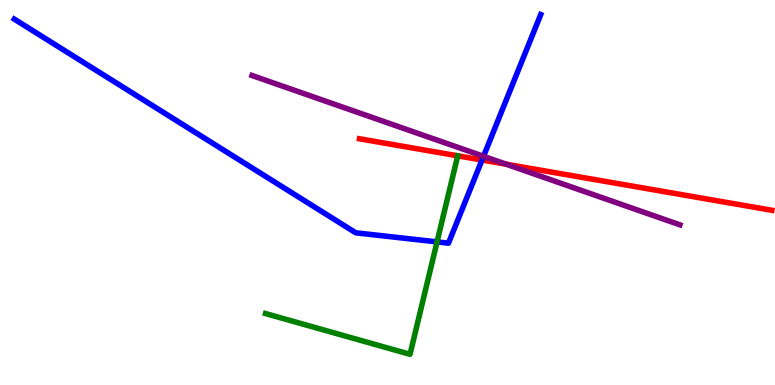[{'lines': ['blue', 'red'], 'intersections': [{'x': 6.22, 'y': 5.84}]}, {'lines': ['green', 'red'], 'intersections': []}, {'lines': ['purple', 'red'], 'intersections': [{'x': 6.53, 'y': 5.73}]}, {'lines': ['blue', 'green'], 'intersections': [{'x': 5.64, 'y': 3.72}]}, {'lines': ['blue', 'purple'], 'intersections': [{'x': 6.24, 'y': 5.94}]}, {'lines': ['green', 'purple'], 'intersections': []}]